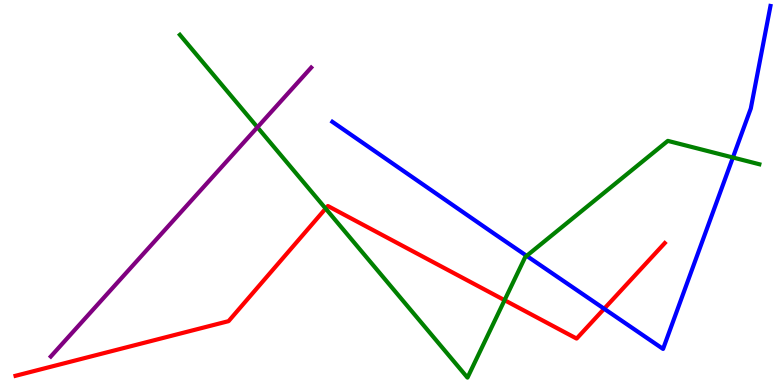[{'lines': ['blue', 'red'], 'intersections': [{'x': 7.8, 'y': 1.98}]}, {'lines': ['green', 'red'], 'intersections': [{'x': 4.2, 'y': 4.58}, {'x': 6.51, 'y': 2.2}]}, {'lines': ['purple', 'red'], 'intersections': []}, {'lines': ['blue', 'green'], 'intersections': [{'x': 6.8, 'y': 3.35}, {'x': 9.46, 'y': 5.91}]}, {'lines': ['blue', 'purple'], 'intersections': []}, {'lines': ['green', 'purple'], 'intersections': [{'x': 3.32, 'y': 6.69}]}]